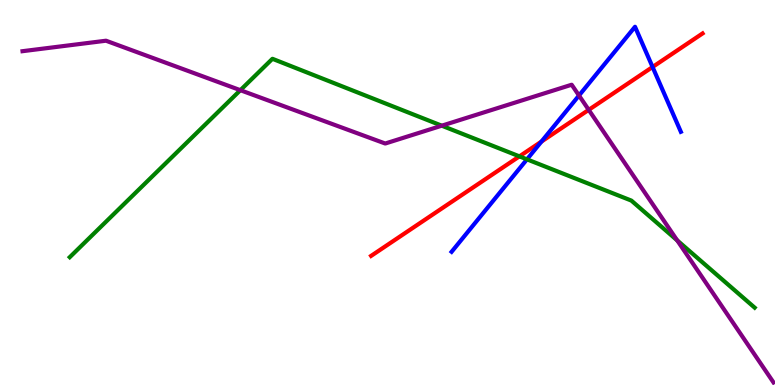[{'lines': ['blue', 'red'], 'intersections': [{'x': 6.99, 'y': 6.32}, {'x': 8.42, 'y': 8.26}]}, {'lines': ['green', 'red'], 'intersections': [{'x': 6.7, 'y': 5.94}]}, {'lines': ['purple', 'red'], 'intersections': [{'x': 7.6, 'y': 7.15}]}, {'lines': ['blue', 'green'], 'intersections': [{'x': 6.8, 'y': 5.86}]}, {'lines': ['blue', 'purple'], 'intersections': [{'x': 7.47, 'y': 7.52}]}, {'lines': ['green', 'purple'], 'intersections': [{'x': 3.1, 'y': 7.66}, {'x': 5.7, 'y': 6.74}, {'x': 8.74, 'y': 3.76}]}]